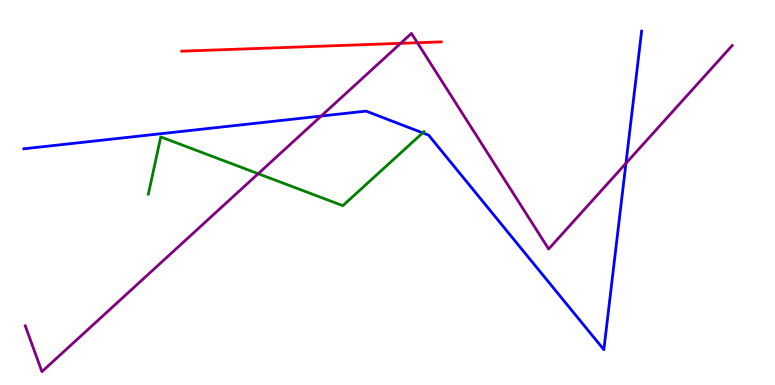[{'lines': ['blue', 'red'], 'intersections': []}, {'lines': ['green', 'red'], 'intersections': []}, {'lines': ['purple', 'red'], 'intersections': [{'x': 5.17, 'y': 8.87}, {'x': 5.39, 'y': 8.89}]}, {'lines': ['blue', 'green'], 'intersections': [{'x': 5.45, 'y': 6.55}]}, {'lines': ['blue', 'purple'], 'intersections': [{'x': 4.14, 'y': 6.99}, {'x': 8.08, 'y': 5.76}]}, {'lines': ['green', 'purple'], 'intersections': [{'x': 3.33, 'y': 5.49}]}]